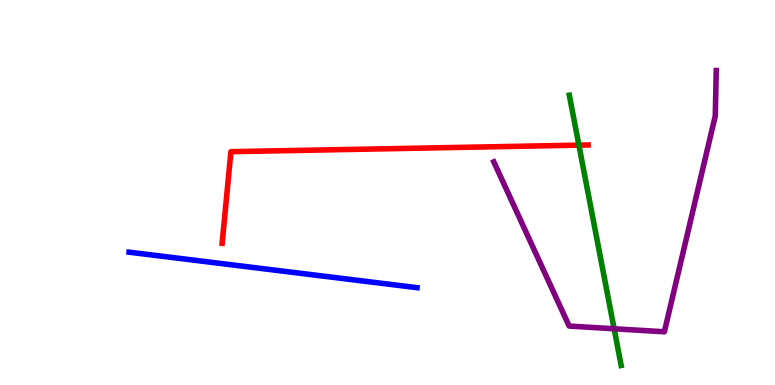[{'lines': ['blue', 'red'], 'intersections': []}, {'lines': ['green', 'red'], 'intersections': [{'x': 7.47, 'y': 6.23}]}, {'lines': ['purple', 'red'], 'intersections': []}, {'lines': ['blue', 'green'], 'intersections': []}, {'lines': ['blue', 'purple'], 'intersections': []}, {'lines': ['green', 'purple'], 'intersections': [{'x': 7.92, 'y': 1.46}]}]